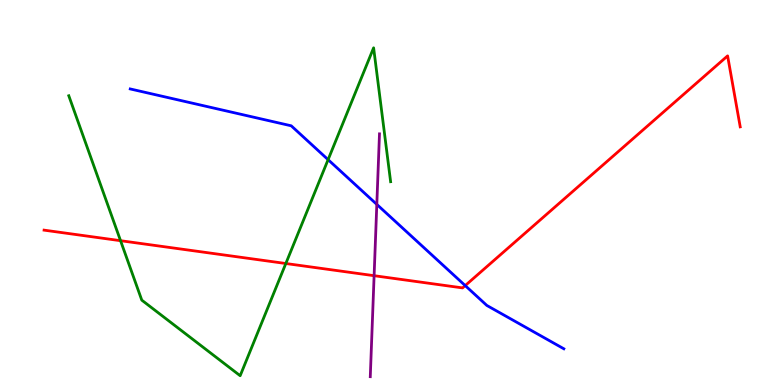[{'lines': ['blue', 'red'], 'intersections': [{'x': 6.0, 'y': 2.58}]}, {'lines': ['green', 'red'], 'intersections': [{'x': 1.56, 'y': 3.75}, {'x': 3.69, 'y': 3.16}]}, {'lines': ['purple', 'red'], 'intersections': [{'x': 4.83, 'y': 2.84}]}, {'lines': ['blue', 'green'], 'intersections': [{'x': 4.23, 'y': 5.85}]}, {'lines': ['blue', 'purple'], 'intersections': [{'x': 4.86, 'y': 4.69}]}, {'lines': ['green', 'purple'], 'intersections': []}]